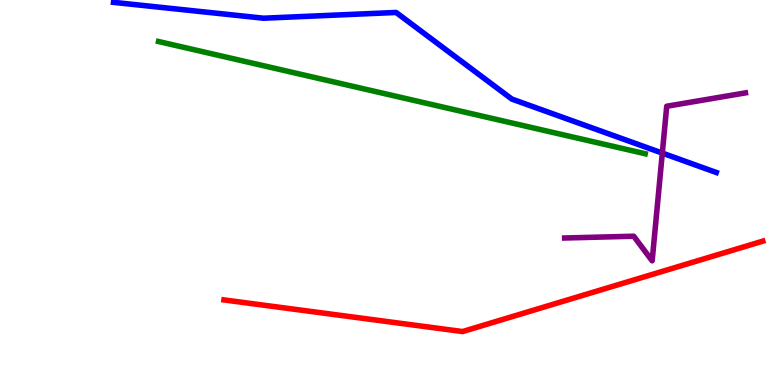[{'lines': ['blue', 'red'], 'intersections': []}, {'lines': ['green', 'red'], 'intersections': []}, {'lines': ['purple', 'red'], 'intersections': []}, {'lines': ['blue', 'green'], 'intersections': []}, {'lines': ['blue', 'purple'], 'intersections': [{'x': 8.55, 'y': 6.02}]}, {'lines': ['green', 'purple'], 'intersections': []}]